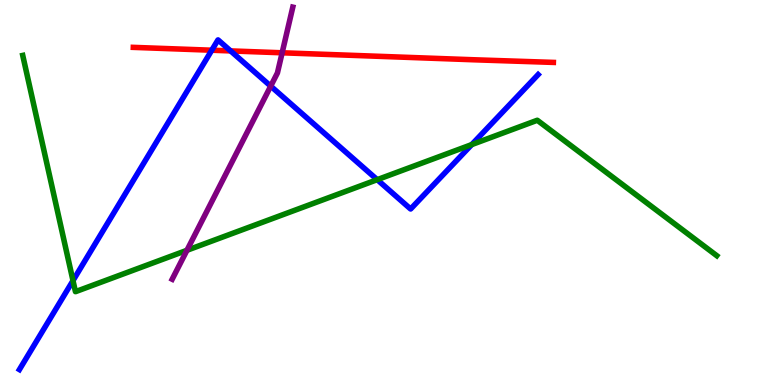[{'lines': ['blue', 'red'], 'intersections': [{'x': 2.73, 'y': 8.7}, {'x': 2.98, 'y': 8.68}]}, {'lines': ['green', 'red'], 'intersections': []}, {'lines': ['purple', 'red'], 'intersections': [{'x': 3.64, 'y': 8.63}]}, {'lines': ['blue', 'green'], 'intersections': [{'x': 0.942, 'y': 2.71}, {'x': 4.87, 'y': 5.33}, {'x': 6.09, 'y': 6.24}]}, {'lines': ['blue', 'purple'], 'intersections': [{'x': 3.49, 'y': 7.76}]}, {'lines': ['green', 'purple'], 'intersections': [{'x': 2.41, 'y': 3.5}]}]